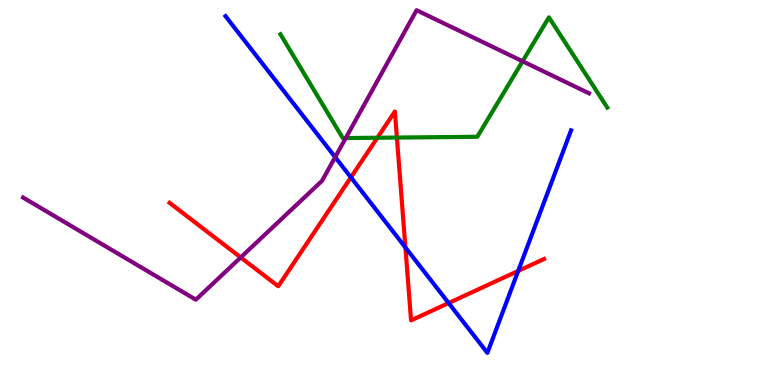[{'lines': ['blue', 'red'], 'intersections': [{'x': 4.53, 'y': 5.39}, {'x': 5.23, 'y': 3.57}, {'x': 5.79, 'y': 2.13}, {'x': 6.69, 'y': 2.96}]}, {'lines': ['green', 'red'], 'intersections': [{'x': 4.87, 'y': 6.42}, {'x': 5.12, 'y': 6.43}]}, {'lines': ['purple', 'red'], 'intersections': [{'x': 3.11, 'y': 3.31}]}, {'lines': ['blue', 'green'], 'intersections': []}, {'lines': ['blue', 'purple'], 'intersections': [{'x': 4.32, 'y': 5.92}]}, {'lines': ['green', 'purple'], 'intersections': [{'x': 4.46, 'y': 6.41}, {'x': 6.74, 'y': 8.41}]}]